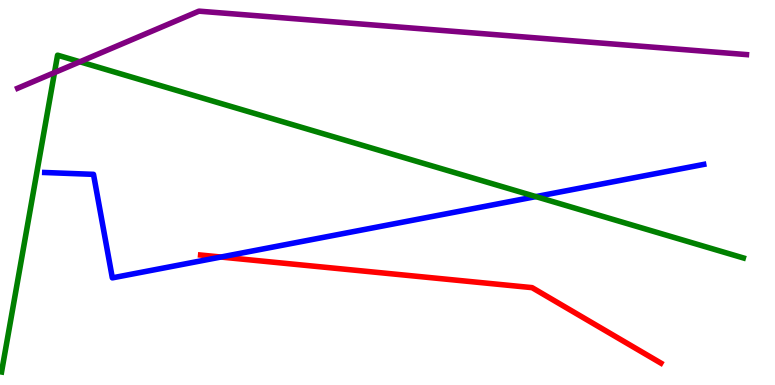[{'lines': ['blue', 'red'], 'intersections': [{'x': 2.85, 'y': 3.32}]}, {'lines': ['green', 'red'], 'intersections': []}, {'lines': ['purple', 'red'], 'intersections': []}, {'lines': ['blue', 'green'], 'intersections': [{'x': 6.91, 'y': 4.89}]}, {'lines': ['blue', 'purple'], 'intersections': []}, {'lines': ['green', 'purple'], 'intersections': [{'x': 0.703, 'y': 8.11}, {'x': 1.03, 'y': 8.4}]}]